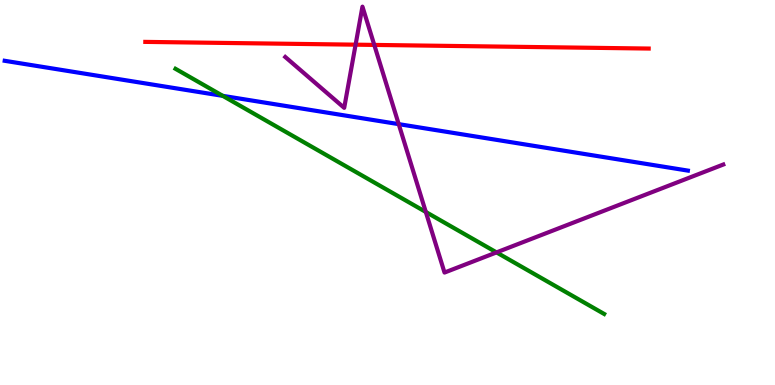[{'lines': ['blue', 'red'], 'intersections': []}, {'lines': ['green', 'red'], 'intersections': []}, {'lines': ['purple', 'red'], 'intersections': [{'x': 4.59, 'y': 8.84}, {'x': 4.83, 'y': 8.83}]}, {'lines': ['blue', 'green'], 'intersections': [{'x': 2.87, 'y': 7.51}]}, {'lines': ['blue', 'purple'], 'intersections': [{'x': 5.14, 'y': 6.78}]}, {'lines': ['green', 'purple'], 'intersections': [{'x': 5.49, 'y': 4.49}, {'x': 6.41, 'y': 3.44}]}]